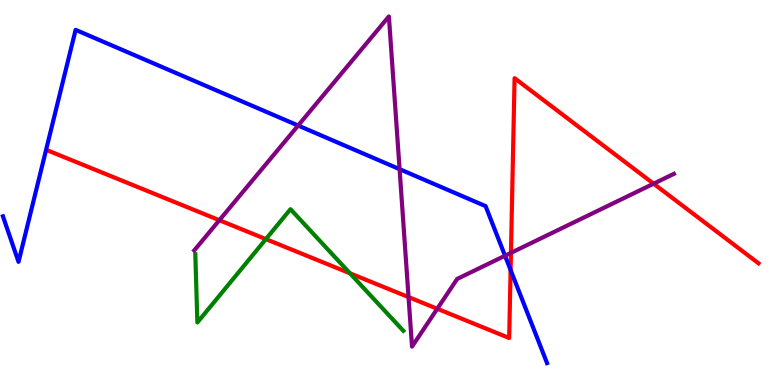[{'lines': ['blue', 'red'], 'intersections': [{'x': 6.59, 'y': 2.99}]}, {'lines': ['green', 'red'], 'intersections': [{'x': 3.43, 'y': 3.79}, {'x': 4.52, 'y': 2.9}]}, {'lines': ['purple', 'red'], 'intersections': [{'x': 2.83, 'y': 4.28}, {'x': 5.27, 'y': 2.28}, {'x': 5.64, 'y': 1.98}, {'x': 6.59, 'y': 3.43}, {'x': 8.43, 'y': 5.23}]}, {'lines': ['blue', 'green'], 'intersections': []}, {'lines': ['blue', 'purple'], 'intersections': [{'x': 3.85, 'y': 6.74}, {'x': 5.16, 'y': 5.61}, {'x': 6.52, 'y': 3.36}]}, {'lines': ['green', 'purple'], 'intersections': []}]